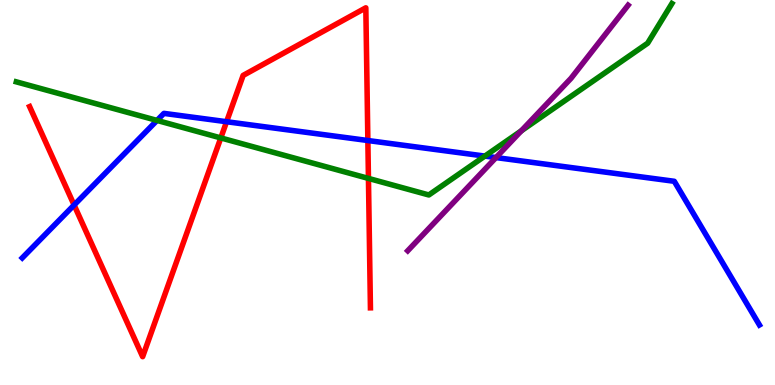[{'lines': ['blue', 'red'], 'intersections': [{'x': 0.956, 'y': 4.67}, {'x': 2.92, 'y': 6.84}, {'x': 4.75, 'y': 6.35}]}, {'lines': ['green', 'red'], 'intersections': [{'x': 2.85, 'y': 6.42}, {'x': 4.75, 'y': 5.37}]}, {'lines': ['purple', 'red'], 'intersections': []}, {'lines': ['blue', 'green'], 'intersections': [{'x': 2.03, 'y': 6.87}, {'x': 6.26, 'y': 5.95}]}, {'lines': ['blue', 'purple'], 'intersections': [{'x': 6.4, 'y': 5.91}]}, {'lines': ['green', 'purple'], 'intersections': [{'x': 6.73, 'y': 6.6}]}]